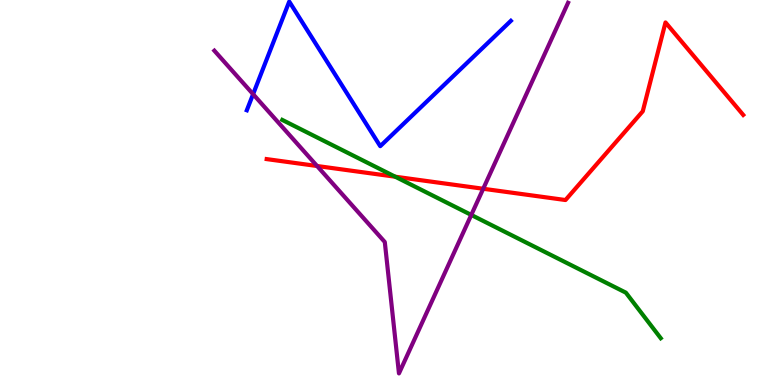[{'lines': ['blue', 'red'], 'intersections': []}, {'lines': ['green', 'red'], 'intersections': [{'x': 5.1, 'y': 5.41}]}, {'lines': ['purple', 'red'], 'intersections': [{'x': 4.09, 'y': 5.69}, {'x': 6.23, 'y': 5.1}]}, {'lines': ['blue', 'green'], 'intersections': []}, {'lines': ['blue', 'purple'], 'intersections': [{'x': 3.27, 'y': 7.55}]}, {'lines': ['green', 'purple'], 'intersections': [{'x': 6.08, 'y': 4.42}]}]